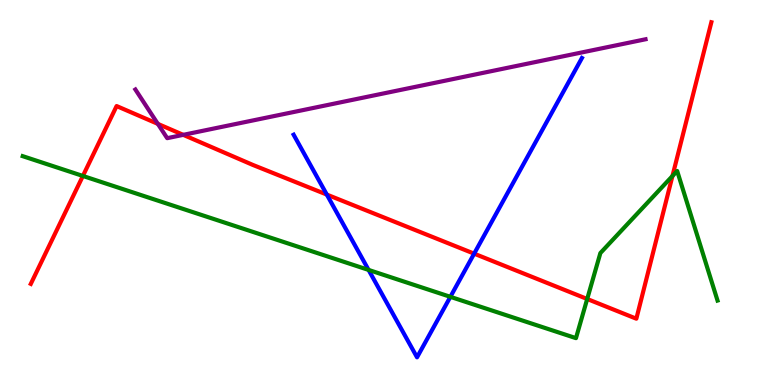[{'lines': ['blue', 'red'], 'intersections': [{'x': 4.22, 'y': 4.95}, {'x': 6.12, 'y': 3.41}]}, {'lines': ['green', 'red'], 'intersections': [{'x': 1.07, 'y': 5.43}, {'x': 7.58, 'y': 2.23}, {'x': 8.68, 'y': 5.43}]}, {'lines': ['purple', 'red'], 'intersections': [{'x': 2.04, 'y': 6.78}, {'x': 2.36, 'y': 6.5}]}, {'lines': ['blue', 'green'], 'intersections': [{'x': 4.76, 'y': 2.99}, {'x': 5.81, 'y': 2.29}]}, {'lines': ['blue', 'purple'], 'intersections': []}, {'lines': ['green', 'purple'], 'intersections': []}]